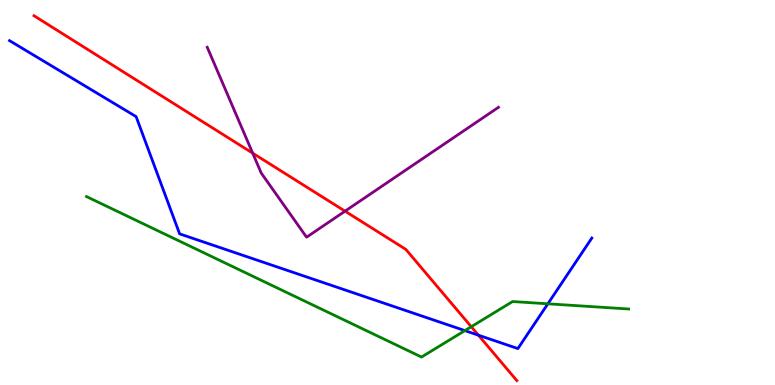[{'lines': ['blue', 'red'], 'intersections': [{'x': 6.17, 'y': 1.29}]}, {'lines': ['green', 'red'], 'intersections': [{'x': 6.08, 'y': 1.51}]}, {'lines': ['purple', 'red'], 'intersections': [{'x': 3.26, 'y': 6.02}, {'x': 4.45, 'y': 4.52}]}, {'lines': ['blue', 'green'], 'intersections': [{'x': 6.0, 'y': 1.41}, {'x': 7.07, 'y': 2.11}]}, {'lines': ['blue', 'purple'], 'intersections': []}, {'lines': ['green', 'purple'], 'intersections': []}]